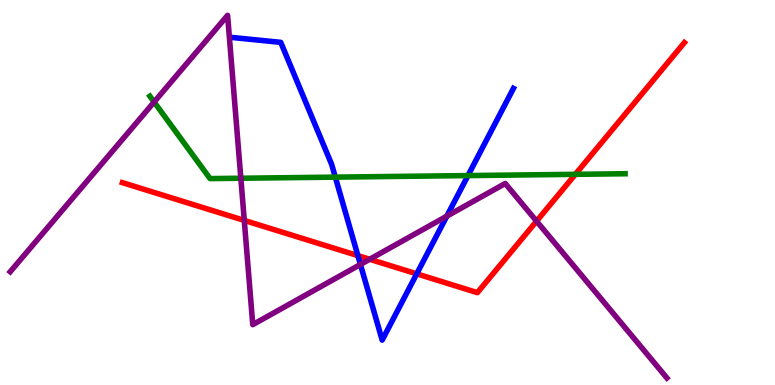[{'lines': ['blue', 'red'], 'intersections': [{'x': 4.62, 'y': 3.36}, {'x': 5.38, 'y': 2.89}]}, {'lines': ['green', 'red'], 'intersections': [{'x': 7.42, 'y': 5.47}]}, {'lines': ['purple', 'red'], 'intersections': [{'x': 3.15, 'y': 4.28}, {'x': 4.77, 'y': 3.27}, {'x': 6.92, 'y': 4.26}]}, {'lines': ['blue', 'green'], 'intersections': [{'x': 4.33, 'y': 5.4}, {'x': 6.04, 'y': 5.44}]}, {'lines': ['blue', 'purple'], 'intersections': [{'x': 4.65, 'y': 3.13}, {'x': 5.77, 'y': 4.39}]}, {'lines': ['green', 'purple'], 'intersections': [{'x': 1.99, 'y': 7.35}, {'x': 3.11, 'y': 5.37}]}]